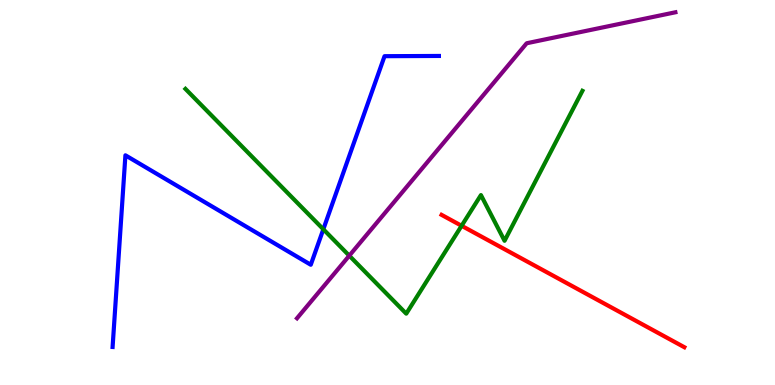[{'lines': ['blue', 'red'], 'intersections': []}, {'lines': ['green', 'red'], 'intersections': [{'x': 5.96, 'y': 4.14}]}, {'lines': ['purple', 'red'], 'intersections': []}, {'lines': ['blue', 'green'], 'intersections': [{'x': 4.17, 'y': 4.04}]}, {'lines': ['blue', 'purple'], 'intersections': []}, {'lines': ['green', 'purple'], 'intersections': [{'x': 4.51, 'y': 3.36}]}]